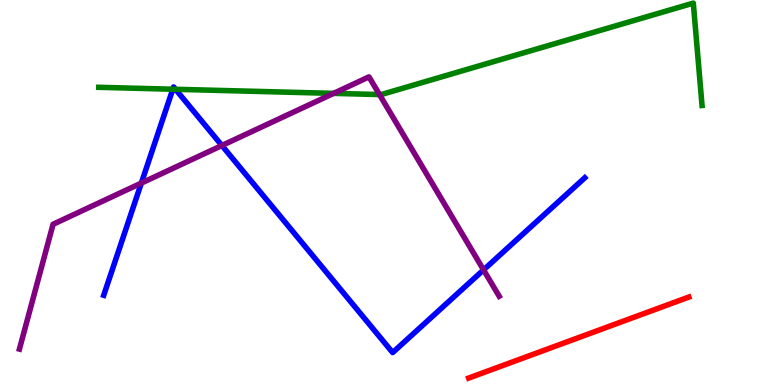[{'lines': ['blue', 'red'], 'intersections': []}, {'lines': ['green', 'red'], 'intersections': []}, {'lines': ['purple', 'red'], 'intersections': []}, {'lines': ['blue', 'green'], 'intersections': [{'x': 2.23, 'y': 7.68}, {'x': 2.26, 'y': 7.68}]}, {'lines': ['blue', 'purple'], 'intersections': [{'x': 1.82, 'y': 5.24}, {'x': 2.86, 'y': 6.22}, {'x': 6.24, 'y': 2.99}]}, {'lines': ['green', 'purple'], 'intersections': [{'x': 4.31, 'y': 7.57}, {'x': 4.9, 'y': 7.54}]}]